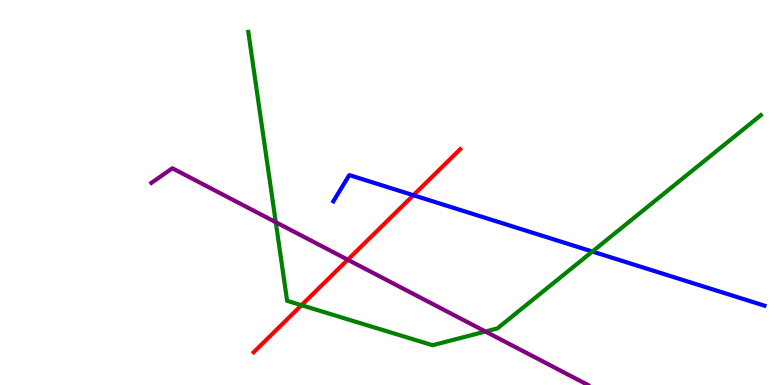[{'lines': ['blue', 'red'], 'intersections': [{'x': 5.33, 'y': 4.93}]}, {'lines': ['green', 'red'], 'intersections': [{'x': 3.89, 'y': 2.07}]}, {'lines': ['purple', 'red'], 'intersections': [{'x': 4.49, 'y': 3.25}]}, {'lines': ['blue', 'green'], 'intersections': [{'x': 7.64, 'y': 3.47}]}, {'lines': ['blue', 'purple'], 'intersections': []}, {'lines': ['green', 'purple'], 'intersections': [{'x': 3.56, 'y': 4.23}, {'x': 6.26, 'y': 1.39}]}]